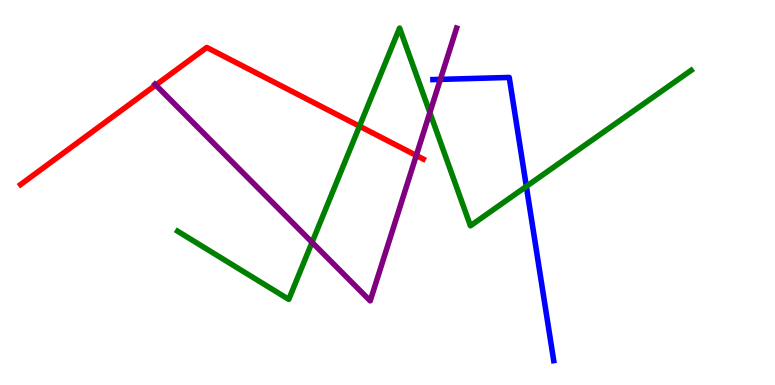[{'lines': ['blue', 'red'], 'intersections': []}, {'lines': ['green', 'red'], 'intersections': [{'x': 4.64, 'y': 6.72}]}, {'lines': ['purple', 'red'], 'intersections': [{'x': 2.01, 'y': 7.79}, {'x': 5.37, 'y': 5.96}]}, {'lines': ['blue', 'green'], 'intersections': [{'x': 6.79, 'y': 5.16}]}, {'lines': ['blue', 'purple'], 'intersections': [{'x': 5.68, 'y': 7.94}]}, {'lines': ['green', 'purple'], 'intersections': [{'x': 4.03, 'y': 3.71}, {'x': 5.55, 'y': 7.08}]}]